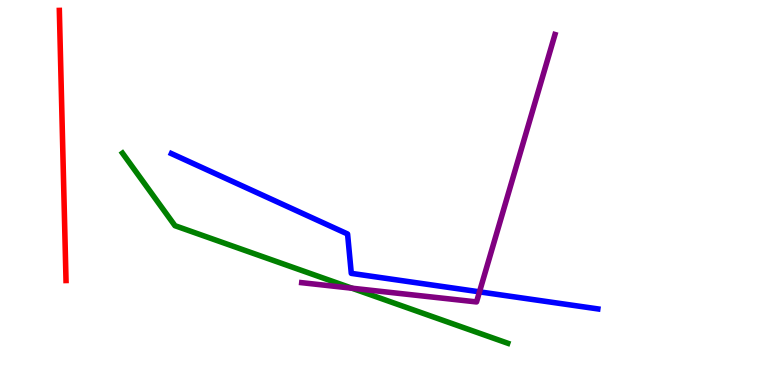[{'lines': ['blue', 'red'], 'intersections': []}, {'lines': ['green', 'red'], 'intersections': []}, {'lines': ['purple', 'red'], 'intersections': []}, {'lines': ['blue', 'green'], 'intersections': []}, {'lines': ['blue', 'purple'], 'intersections': [{'x': 6.19, 'y': 2.42}]}, {'lines': ['green', 'purple'], 'intersections': [{'x': 4.54, 'y': 2.51}]}]